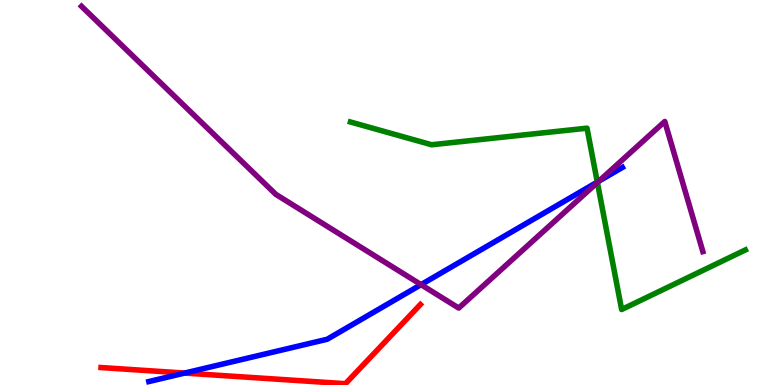[{'lines': ['blue', 'red'], 'intersections': [{'x': 2.38, 'y': 0.31}]}, {'lines': ['green', 'red'], 'intersections': []}, {'lines': ['purple', 'red'], 'intersections': []}, {'lines': ['blue', 'green'], 'intersections': [{'x': 7.71, 'y': 5.27}]}, {'lines': ['blue', 'purple'], 'intersections': [{'x': 5.43, 'y': 2.61}, {'x': 7.73, 'y': 5.3}]}, {'lines': ['green', 'purple'], 'intersections': [{'x': 7.71, 'y': 5.26}]}]